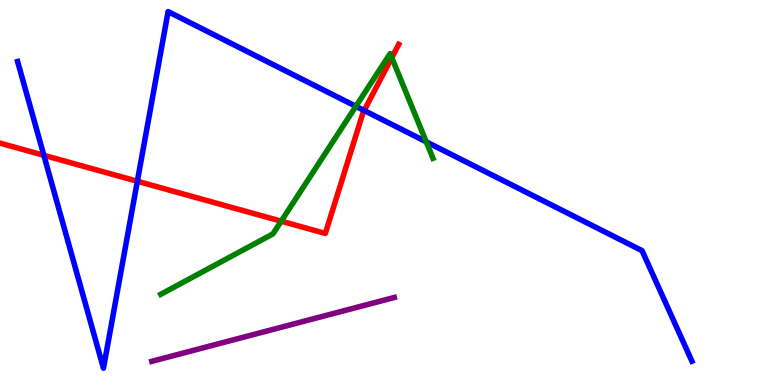[{'lines': ['blue', 'red'], 'intersections': [{'x': 0.566, 'y': 5.97}, {'x': 1.77, 'y': 5.29}, {'x': 4.7, 'y': 7.13}]}, {'lines': ['green', 'red'], 'intersections': [{'x': 3.63, 'y': 4.26}, {'x': 5.06, 'y': 8.5}]}, {'lines': ['purple', 'red'], 'intersections': []}, {'lines': ['blue', 'green'], 'intersections': [{'x': 4.59, 'y': 7.24}, {'x': 5.5, 'y': 6.32}]}, {'lines': ['blue', 'purple'], 'intersections': []}, {'lines': ['green', 'purple'], 'intersections': []}]